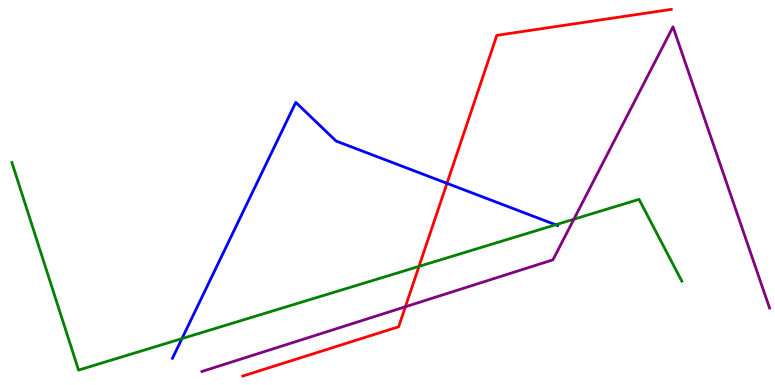[{'lines': ['blue', 'red'], 'intersections': [{'x': 5.77, 'y': 5.24}]}, {'lines': ['green', 'red'], 'intersections': [{'x': 5.41, 'y': 3.08}]}, {'lines': ['purple', 'red'], 'intersections': [{'x': 5.23, 'y': 2.03}]}, {'lines': ['blue', 'green'], 'intersections': [{'x': 2.35, 'y': 1.21}, {'x': 7.17, 'y': 4.16}]}, {'lines': ['blue', 'purple'], 'intersections': []}, {'lines': ['green', 'purple'], 'intersections': [{'x': 7.4, 'y': 4.31}]}]